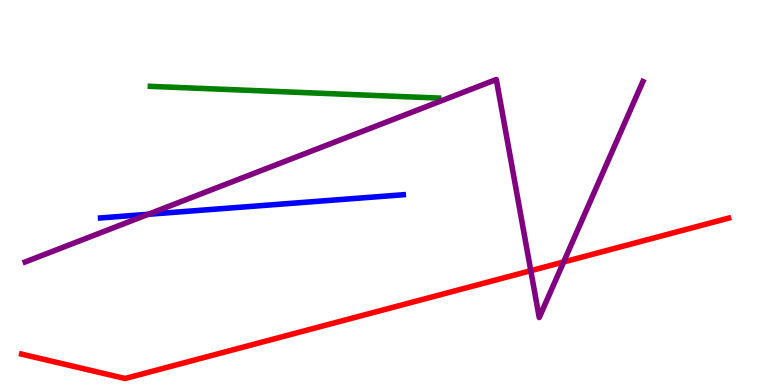[{'lines': ['blue', 'red'], 'intersections': []}, {'lines': ['green', 'red'], 'intersections': []}, {'lines': ['purple', 'red'], 'intersections': [{'x': 6.85, 'y': 2.97}, {'x': 7.27, 'y': 3.2}]}, {'lines': ['blue', 'green'], 'intersections': []}, {'lines': ['blue', 'purple'], 'intersections': [{'x': 1.91, 'y': 4.43}]}, {'lines': ['green', 'purple'], 'intersections': []}]